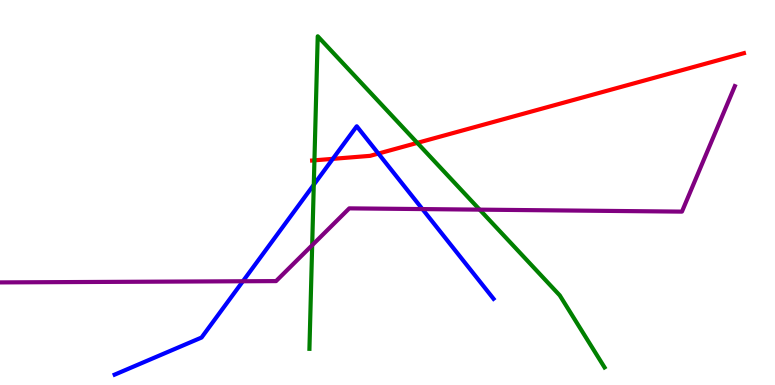[{'lines': ['blue', 'red'], 'intersections': [{'x': 4.29, 'y': 5.87}, {'x': 4.88, 'y': 6.01}]}, {'lines': ['green', 'red'], 'intersections': [{'x': 4.06, 'y': 5.84}, {'x': 5.38, 'y': 6.29}]}, {'lines': ['purple', 'red'], 'intersections': []}, {'lines': ['blue', 'green'], 'intersections': [{'x': 4.05, 'y': 5.2}]}, {'lines': ['blue', 'purple'], 'intersections': [{'x': 3.13, 'y': 2.69}, {'x': 5.45, 'y': 4.57}]}, {'lines': ['green', 'purple'], 'intersections': [{'x': 4.03, 'y': 3.63}, {'x': 6.19, 'y': 4.55}]}]